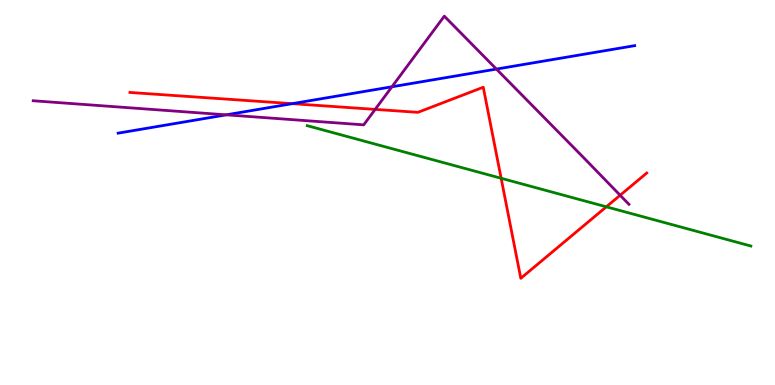[{'lines': ['blue', 'red'], 'intersections': [{'x': 3.77, 'y': 7.31}]}, {'lines': ['green', 'red'], 'intersections': [{'x': 6.47, 'y': 5.37}, {'x': 7.82, 'y': 4.63}]}, {'lines': ['purple', 'red'], 'intersections': [{'x': 4.84, 'y': 7.16}, {'x': 8.0, 'y': 4.93}]}, {'lines': ['blue', 'green'], 'intersections': []}, {'lines': ['blue', 'purple'], 'intersections': [{'x': 2.92, 'y': 7.02}, {'x': 5.06, 'y': 7.75}, {'x': 6.41, 'y': 8.21}]}, {'lines': ['green', 'purple'], 'intersections': []}]